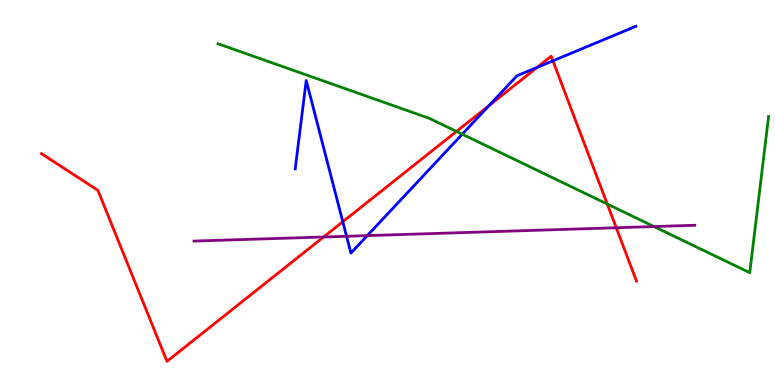[{'lines': ['blue', 'red'], 'intersections': [{'x': 4.42, 'y': 4.24}, {'x': 6.31, 'y': 7.26}, {'x': 6.93, 'y': 8.25}, {'x': 7.13, 'y': 8.42}]}, {'lines': ['green', 'red'], 'intersections': [{'x': 5.89, 'y': 6.59}, {'x': 7.84, 'y': 4.7}]}, {'lines': ['purple', 'red'], 'intersections': [{'x': 4.18, 'y': 3.84}, {'x': 7.95, 'y': 4.08}]}, {'lines': ['blue', 'green'], 'intersections': [{'x': 5.96, 'y': 6.51}]}, {'lines': ['blue', 'purple'], 'intersections': [{'x': 4.47, 'y': 3.86}, {'x': 4.74, 'y': 3.88}]}, {'lines': ['green', 'purple'], 'intersections': [{'x': 8.44, 'y': 4.12}]}]